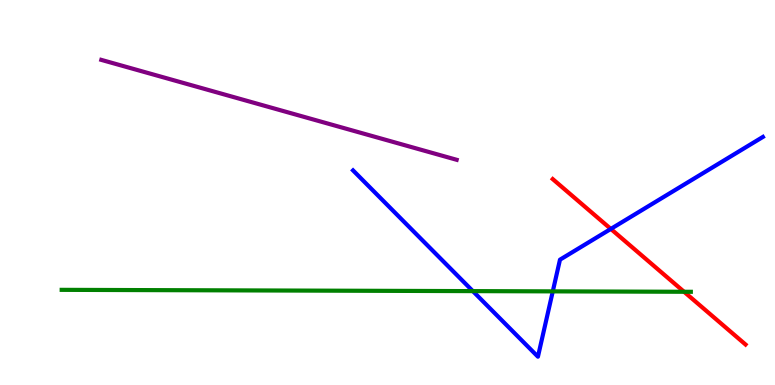[{'lines': ['blue', 'red'], 'intersections': [{'x': 7.88, 'y': 4.05}]}, {'lines': ['green', 'red'], 'intersections': [{'x': 8.83, 'y': 2.42}]}, {'lines': ['purple', 'red'], 'intersections': []}, {'lines': ['blue', 'green'], 'intersections': [{'x': 6.1, 'y': 2.44}, {'x': 7.13, 'y': 2.43}]}, {'lines': ['blue', 'purple'], 'intersections': []}, {'lines': ['green', 'purple'], 'intersections': []}]